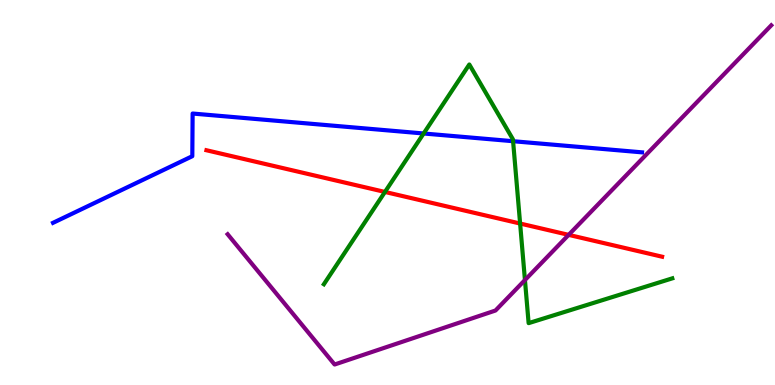[{'lines': ['blue', 'red'], 'intersections': []}, {'lines': ['green', 'red'], 'intersections': [{'x': 4.97, 'y': 5.01}, {'x': 6.71, 'y': 4.19}]}, {'lines': ['purple', 'red'], 'intersections': [{'x': 7.34, 'y': 3.9}]}, {'lines': ['blue', 'green'], 'intersections': [{'x': 5.47, 'y': 6.53}, {'x': 6.62, 'y': 6.33}]}, {'lines': ['blue', 'purple'], 'intersections': []}, {'lines': ['green', 'purple'], 'intersections': [{'x': 6.77, 'y': 2.73}]}]